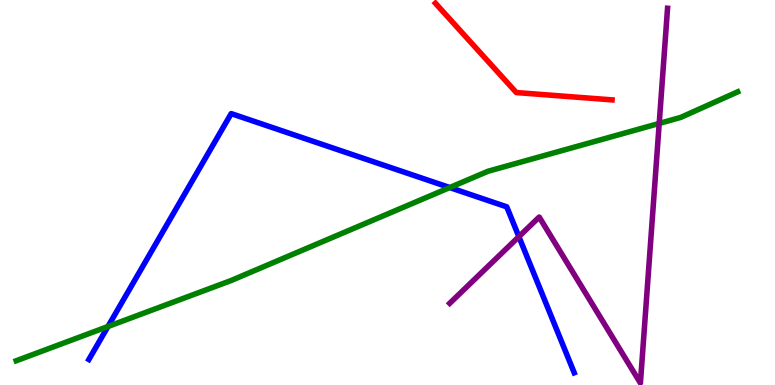[{'lines': ['blue', 'red'], 'intersections': []}, {'lines': ['green', 'red'], 'intersections': []}, {'lines': ['purple', 'red'], 'intersections': []}, {'lines': ['blue', 'green'], 'intersections': [{'x': 1.39, 'y': 1.52}, {'x': 5.8, 'y': 5.13}]}, {'lines': ['blue', 'purple'], 'intersections': [{'x': 6.7, 'y': 3.85}]}, {'lines': ['green', 'purple'], 'intersections': [{'x': 8.51, 'y': 6.79}]}]